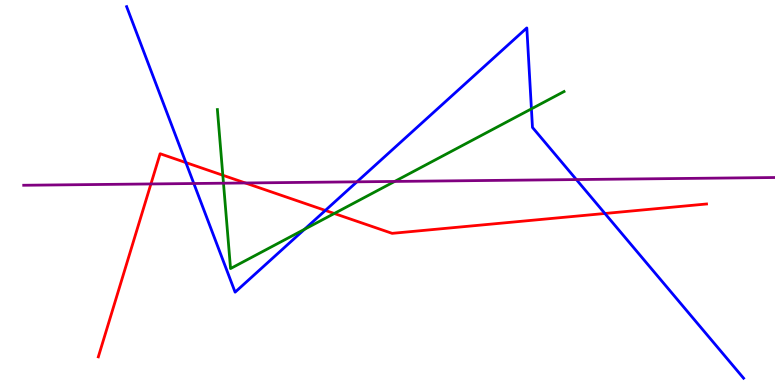[{'lines': ['blue', 'red'], 'intersections': [{'x': 2.4, 'y': 5.78}, {'x': 4.2, 'y': 4.53}, {'x': 7.81, 'y': 4.46}]}, {'lines': ['green', 'red'], 'intersections': [{'x': 2.88, 'y': 5.45}, {'x': 4.31, 'y': 4.45}]}, {'lines': ['purple', 'red'], 'intersections': [{'x': 1.95, 'y': 5.22}, {'x': 3.17, 'y': 5.25}]}, {'lines': ['blue', 'green'], 'intersections': [{'x': 3.93, 'y': 4.04}, {'x': 6.86, 'y': 7.17}]}, {'lines': ['blue', 'purple'], 'intersections': [{'x': 2.5, 'y': 5.23}, {'x': 4.61, 'y': 5.28}, {'x': 7.44, 'y': 5.34}]}, {'lines': ['green', 'purple'], 'intersections': [{'x': 2.88, 'y': 5.24}, {'x': 5.09, 'y': 5.29}]}]